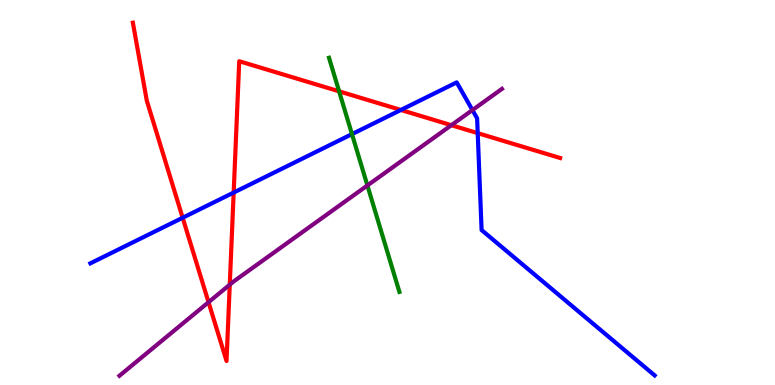[{'lines': ['blue', 'red'], 'intersections': [{'x': 2.36, 'y': 4.34}, {'x': 3.02, 'y': 5.0}, {'x': 5.17, 'y': 7.14}, {'x': 6.16, 'y': 6.54}]}, {'lines': ['green', 'red'], 'intersections': [{'x': 4.38, 'y': 7.63}]}, {'lines': ['purple', 'red'], 'intersections': [{'x': 2.69, 'y': 2.15}, {'x': 2.96, 'y': 2.61}, {'x': 5.82, 'y': 6.75}]}, {'lines': ['blue', 'green'], 'intersections': [{'x': 4.54, 'y': 6.52}]}, {'lines': ['blue', 'purple'], 'intersections': [{'x': 6.1, 'y': 7.14}]}, {'lines': ['green', 'purple'], 'intersections': [{'x': 4.74, 'y': 5.18}]}]